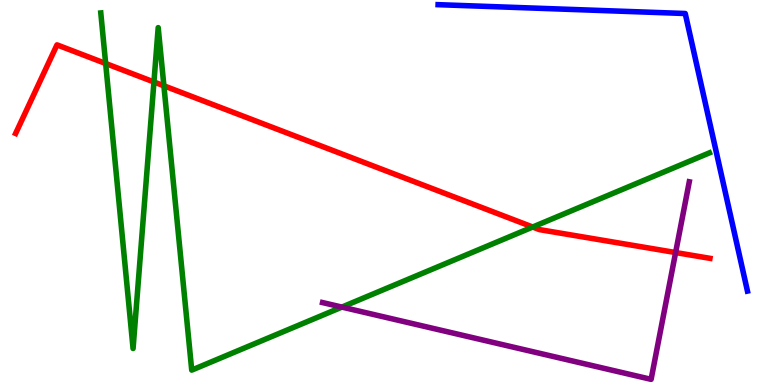[{'lines': ['blue', 'red'], 'intersections': []}, {'lines': ['green', 'red'], 'intersections': [{'x': 1.36, 'y': 8.35}, {'x': 1.99, 'y': 7.87}, {'x': 2.11, 'y': 7.77}, {'x': 6.87, 'y': 4.1}]}, {'lines': ['purple', 'red'], 'intersections': [{'x': 8.72, 'y': 3.44}]}, {'lines': ['blue', 'green'], 'intersections': []}, {'lines': ['blue', 'purple'], 'intersections': []}, {'lines': ['green', 'purple'], 'intersections': [{'x': 4.41, 'y': 2.02}]}]